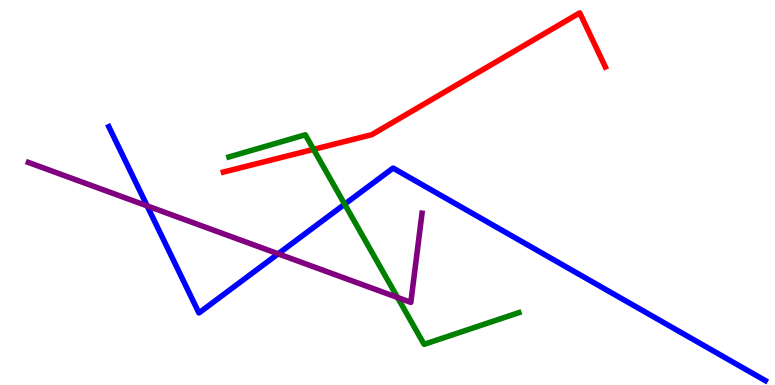[{'lines': ['blue', 'red'], 'intersections': []}, {'lines': ['green', 'red'], 'intersections': [{'x': 4.05, 'y': 6.12}]}, {'lines': ['purple', 'red'], 'intersections': []}, {'lines': ['blue', 'green'], 'intersections': [{'x': 4.45, 'y': 4.7}]}, {'lines': ['blue', 'purple'], 'intersections': [{'x': 1.9, 'y': 4.65}, {'x': 3.59, 'y': 3.41}]}, {'lines': ['green', 'purple'], 'intersections': [{'x': 5.13, 'y': 2.27}]}]